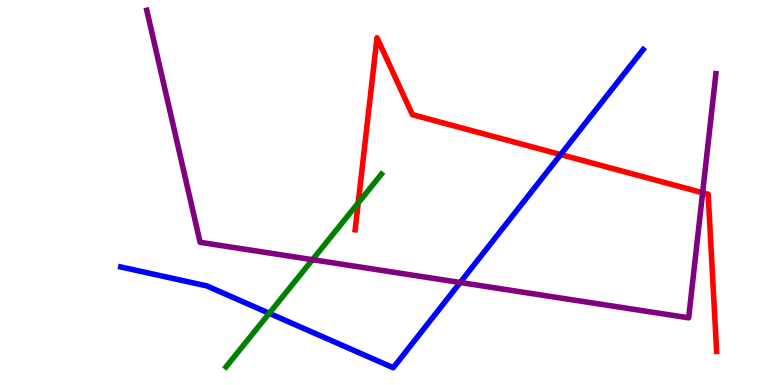[{'lines': ['blue', 'red'], 'intersections': [{'x': 7.23, 'y': 5.99}]}, {'lines': ['green', 'red'], 'intersections': [{'x': 4.62, 'y': 4.73}]}, {'lines': ['purple', 'red'], 'intersections': [{'x': 9.07, 'y': 4.99}]}, {'lines': ['blue', 'green'], 'intersections': [{'x': 3.47, 'y': 1.86}]}, {'lines': ['blue', 'purple'], 'intersections': [{'x': 5.94, 'y': 2.66}]}, {'lines': ['green', 'purple'], 'intersections': [{'x': 4.03, 'y': 3.26}]}]